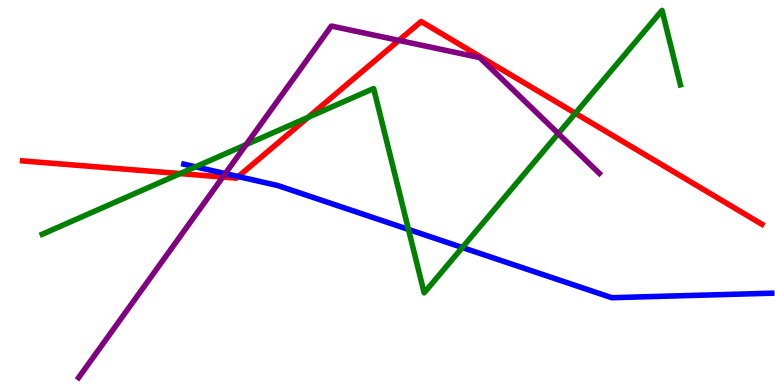[{'lines': ['blue', 'red'], 'intersections': [{'x': 3.07, 'y': 5.41}]}, {'lines': ['green', 'red'], 'intersections': [{'x': 2.32, 'y': 5.49}, {'x': 3.98, 'y': 6.95}, {'x': 7.42, 'y': 7.06}]}, {'lines': ['purple', 'red'], 'intersections': [{'x': 2.88, 'y': 5.4}, {'x': 5.15, 'y': 8.95}]}, {'lines': ['blue', 'green'], 'intersections': [{'x': 2.52, 'y': 5.67}, {'x': 5.27, 'y': 4.04}, {'x': 5.97, 'y': 3.57}]}, {'lines': ['blue', 'purple'], 'intersections': [{'x': 2.91, 'y': 5.49}]}, {'lines': ['green', 'purple'], 'intersections': [{'x': 3.18, 'y': 6.24}, {'x': 7.2, 'y': 6.53}]}]